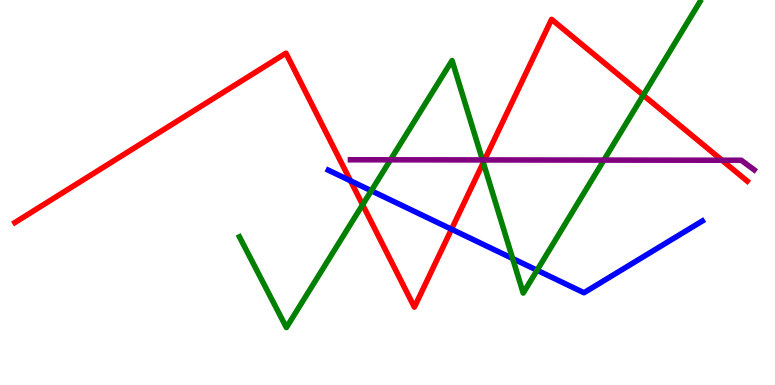[{'lines': ['blue', 'red'], 'intersections': [{'x': 4.52, 'y': 5.3}, {'x': 5.83, 'y': 4.05}]}, {'lines': ['green', 'red'], 'intersections': [{'x': 4.68, 'y': 4.68}, {'x': 6.24, 'y': 5.78}, {'x': 8.3, 'y': 7.53}]}, {'lines': ['purple', 'red'], 'intersections': [{'x': 6.25, 'y': 5.85}, {'x': 9.32, 'y': 5.84}]}, {'lines': ['blue', 'green'], 'intersections': [{'x': 4.79, 'y': 5.05}, {'x': 6.61, 'y': 3.29}, {'x': 6.93, 'y': 2.98}]}, {'lines': ['blue', 'purple'], 'intersections': []}, {'lines': ['green', 'purple'], 'intersections': [{'x': 5.04, 'y': 5.85}, {'x': 6.23, 'y': 5.85}, {'x': 7.79, 'y': 5.84}]}]